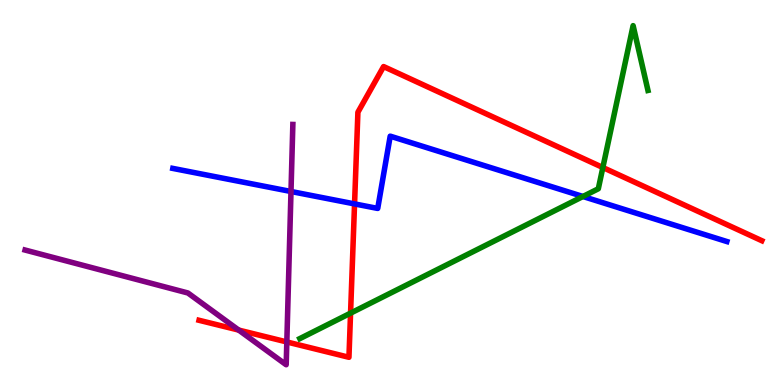[{'lines': ['blue', 'red'], 'intersections': [{'x': 4.57, 'y': 4.7}]}, {'lines': ['green', 'red'], 'intersections': [{'x': 4.52, 'y': 1.87}, {'x': 7.78, 'y': 5.65}]}, {'lines': ['purple', 'red'], 'intersections': [{'x': 3.08, 'y': 1.43}, {'x': 3.7, 'y': 1.12}]}, {'lines': ['blue', 'green'], 'intersections': [{'x': 7.52, 'y': 4.9}]}, {'lines': ['blue', 'purple'], 'intersections': [{'x': 3.75, 'y': 5.03}]}, {'lines': ['green', 'purple'], 'intersections': []}]